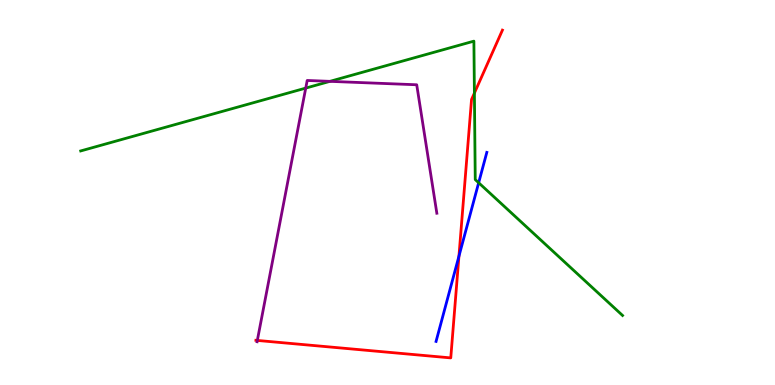[{'lines': ['blue', 'red'], 'intersections': [{'x': 5.92, 'y': 3.34}]}, {'lines': ['green', 'red'], 'intersections': [{'x': 6.12, 'y': 7.58}]}, {'lines': ['purple', 'red'], 'intersections': [{'x': 3.32, 'y': 1.16}]}, {'lines': ['blue', 'green'], 'intersections': [{'x': 6.18, 'y': 5.25}]}, {'lines': ['blue', 'purple'], 'intersections': []}, {'lines': ['green', 'purple'], 'intersections': [{'x': 3.95, 'y': 7.71}, {'x': 4.26, 'y': 7.89}]}]